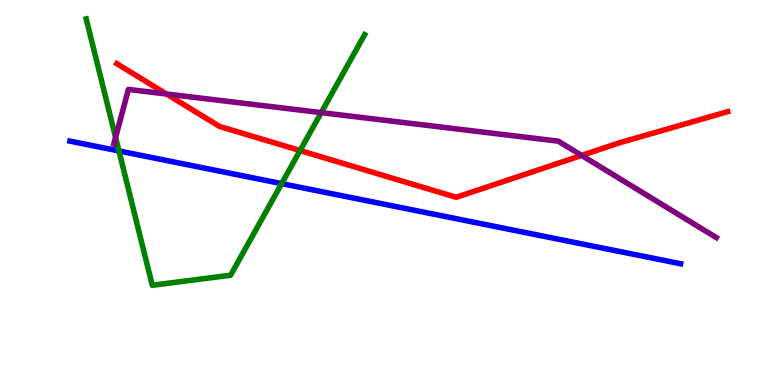[{'lines': ['blue', 'red'], 'intersections': []}, {'lines': ['green', 'red'], 'intersections': [{'x': 3.87, 'y': 6.09}]}, {'lines': ['purple', 'red'], 'intersections': [{'x': 2.15, 'y': 7.56}, {'x': 7.51, 'y': 5.96}]}, {'lines': ['blue', 'green'], 'intersections': [{'x': 1.53, 'y': 6.08}, {'x': 3.63, 'y': 5.23}]}, {'lines': ['blue', 'purple'], 'intersections': []}, {'lines': ['green', 'purple'], 'intersections': [{'x': 1.49, 'y': 6.43}, {'x': 4.14, 'y': 7.07}]}]